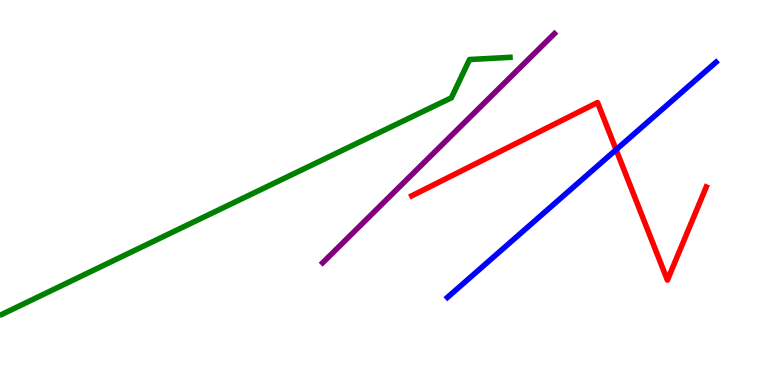[{'lines': ['blue', 'red'], 'intersections': [{'x': 7.95, 'y': 6.11}]}, {'lines': ['green', 'red'], 'intersections': []}, {'lines': ['purple', 'red'], 'intersections': []}, {'lines': ['blue', 'green'], 'intersections': []}, {'lines': ['blue', 'purple'], 'intersections': []}, {'lines': ['green', 'purple'], 'intersections': []}]